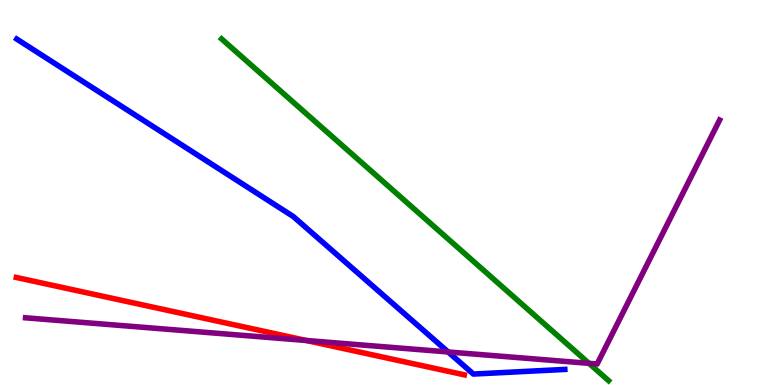[{'lines': ['blue', 'red'], 'intersections': []}, {'lines': ['green', 'red'], 'intersections': []}, {'lines': ['purple', 'red'], 'intersections': [{'x': 3.95, 'y': 1.16}]}, {'lines': ['blue', 'green'], 'intersections': []}, {'lines': ['blue', 'purple'], 'intersections': [{'x': 5.78, 'y': 0.858}]}, {'lines': ['green', 'purple'], 'intersections': [{'x': 7.6, 'y': 0.563}]}]